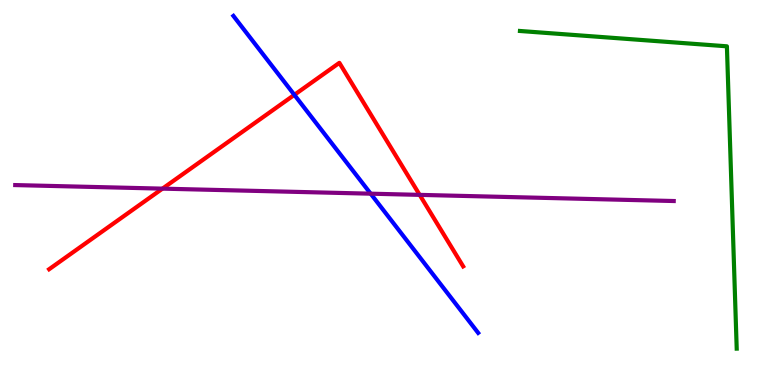[{'lines': ['blue', 'red'], 'intersections': [{'x': 3.8, 'y': 7.54}]}, {'lines': ['green', 'red'], 'intersections': []}, {'lines': ['purple', 'red'], 'intersections': [{'x': 2.1, 'y': 5.1}, {'x': 5.42, 'y': 4.94}]}, {'lines': ['blue', 'green'], 'intersections': []}, {'lines': ['blue', 'purple'], 'intersections': [{'x': 4.78, 'y': 4.97}]}, {'lines': ['green', 'purple'], 'intersections': []}]